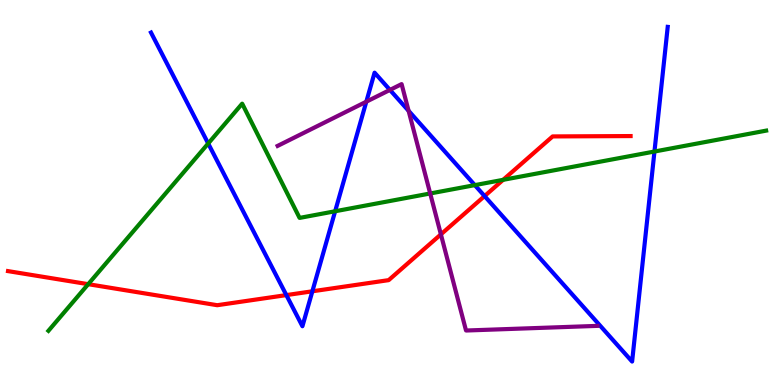[{'lines': ['blue', 'red'], 'intersections': [{'x': 3.69, 'y': 2.34}, {'x': 4.03, 'y': 2.43}, {'x': 6.25, 'y': 4.91}]}, {'lines': ['green', 'red'], 'intersections': [{'x': 1.14, 'y': 2.62}, {'x': 6.49, 'y': 5.33}]}, {'lines': ['purple', 'red'], 'intersections': [{'x': 5.69, 'y': 3.91}]}, {'lines': ['blue', 'green'], 'intersections': [{'x': 2.69, 'y': 6.27}, {'x': 4.32, 'y': 4.51}, {'x': 6.13, 'y': 5.19}, {'x': 8.44, 'y': 6.06}]}, {'lines': ['blue', 'purple'], 'intersections': [{'x': 4.73, 'y': 7.36}, {'x': 5.03, 'y': 7.66}, {'x': 5.27, 'y': 7.12}]}, {'lines': ['green', 'purple'], 'intersections': [{'x': 5.55, 'y': 4.97}]}]